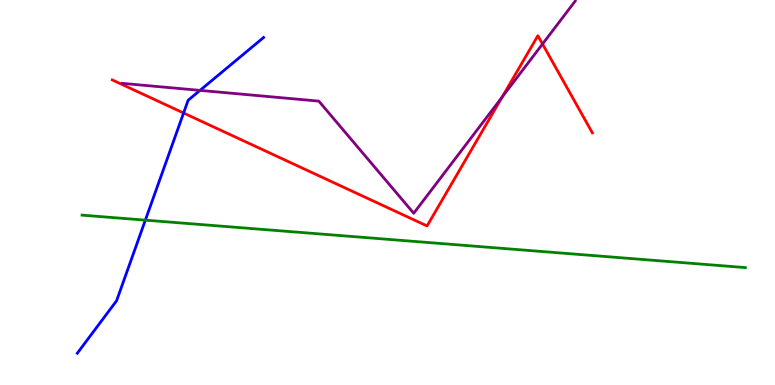[{'lines': ['blue', 'red'], 'intersections': [{'x': 2.37, 'y': 7.06}]}, {'lines': ['green', 'red'], 'intersections': []}, {'lines': ['purple', 'red'], 'intersections': [{'x': 6.48, 'y': 7.48}, {'x': 7.0, 'y': 8.86}]}, {'lines': ['blue', 'green'], 'intersections': [{'x': 1.88, 'y': 4.28}]}, {'lines': ['blue', 'purple'], 'intersections': [{'x': 2.58, 'y': 7.65}]}, {'lines': ['green', 'purple'], 'intersections': []}]